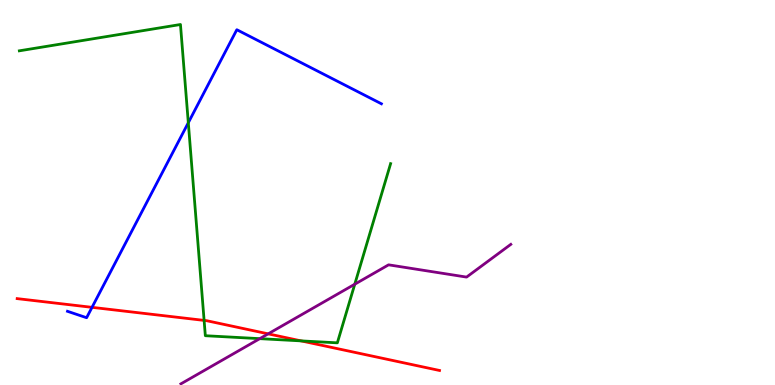[{'lines': ['blue', 'red'], 'intersections': [{'x': 1.19, 'y': 2.02}]}, {'lines': ['green', 'red'], 'intersections': [{'x': 2.63, 'y': 1.68}, {'x': 3.88, 'y': 1.15}]}, {'lines': ['purple', 'red'], 'intersections': [{'x': 3.46, 'y': 1.33}]}, {'lines': ['blue', 'green'], 'intersections': [{'x': 2.43, 'y': 6.81}]}, {'lines': ['blue', 'purple'], 'intersections': []}, {'lines': ['green', 'purple'], 'intersections': [{'x': 3.35, 'y': 1.2}, {'x': 4.58, 'y': 2.62}]}]